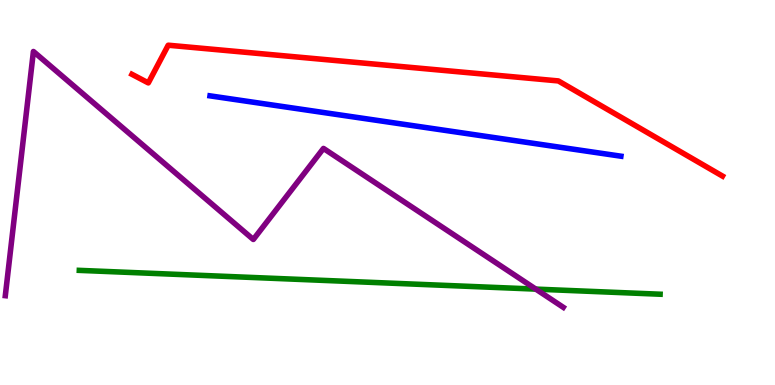[{'lines': ['blue', 'red'], 'intersections': []}, {'lines': ['green', 'red'], 'intersections': []}, {'lines': ['purple', 'red'], 'intersections': []}, {'lines': ['blue', 'green'], 'intersections': []}, {'lines': ['blue', 'purple'], 'intersections': []}, {'lines': ['green', 'purple'], 'intersections': [{'x': 6.91, 'y': 2.49}]}]